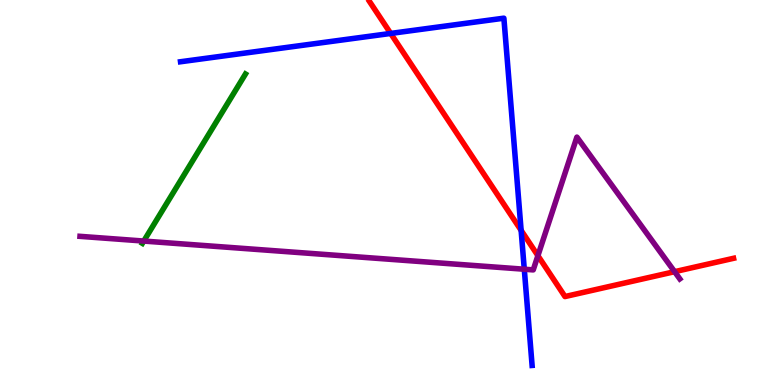[{'lines': ['blue', 'red'], 'intersections': [{'x': 5.04, 'y': 9.13}, {'x': 6.72, 'y': 4.02}]}, {'lines': ['green', 'red'], 'intersections': []}, {'lines': ['purple', 'red'], 'intersections': [{'x': 6.94, 'y': 3.36}, {'x': 8.7, 'y': 2.94}]}, {'lines': ['blue', 'green'], 'intersections': []}, {'lines': ['blue', 'purple'], 'intersections': [{'x': 6.76, 'y': 3.01}]}, {'lines': ['green', 'purple'], 'intersections': [{'x': 1.86, 'y': 3.74}]}]